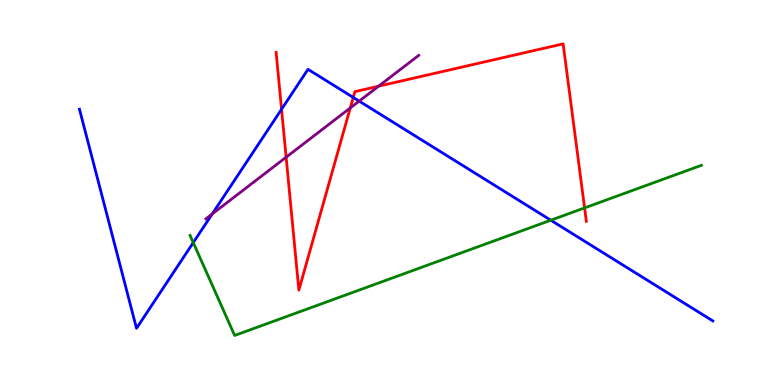[{'lines': ['blue', 'red'], 'intersections': [{'x': 3.63, 'y': 7.16}, {'x': 4.56, 'y': 7.47}]}, {'lines': ['green', 'red'], 'intersections': [{'x': 7.54, 'y': 4.6}]}, {'lines': ['purple', 'red'], 'intersections': [{'x': 3.69, 'y': 5.92}, {'x': 4.52, 'y': 7.2}, {'x': 4.89, 'y': 7.76}]}, {'lines': ['blue', 'green'], 'intersections': [{'x': 2.49, 'y': 3.7}, {'x': 7.11, 'y': 4.28}]}, {'lines': ['blue', 'purple'], 'intersections': [{'x': 2.74, 'y': 4.44}, {'x': 4.63, 'y': 7.37}]}, {'lines': ['green', 'purple'], 'intersections': []}]